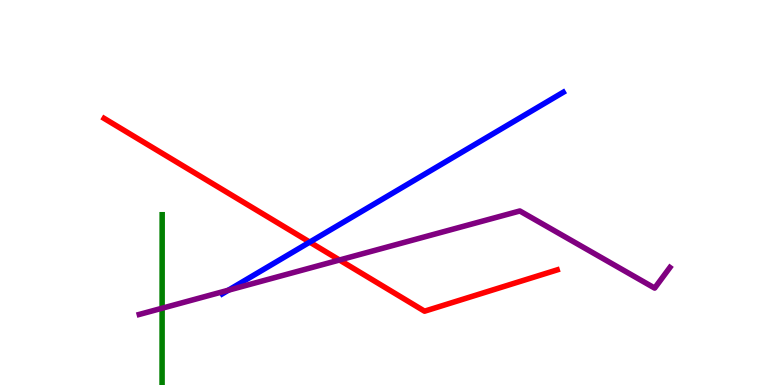[{'lines': ['blue', 'red'], 'intersections': [{'x': 4.0, 'y': 3.71}]}, {'lines': ['green', 'red'], 'intersections': []}, {'lines': ['purple', 'red'], 'intersections': [{'x': 4.38, 'y': 3.25}]}, {'lines': ['blue', 'green'], 'intersections': []}, {'lines': ['blue', 'purple'], 'intersections': [{'x': 2.95, 'y': 2.46}]}, {'lines': ['green', 'purple'], 'intersections': [{'x': 2.09, 'y': 1.99}]}]